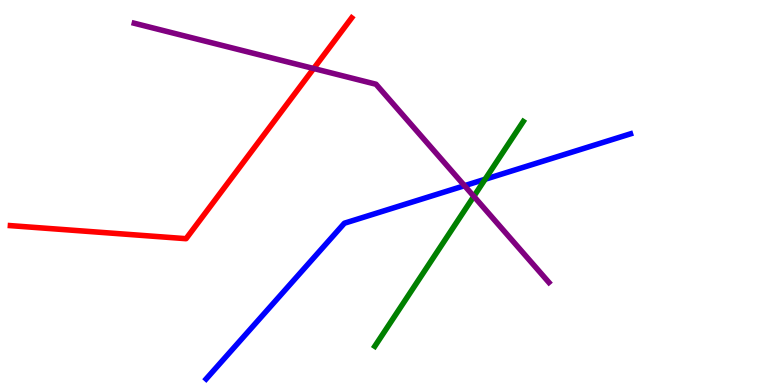[{'lines': ['blue', 'red'], 'intersections': []}, {'lines': ['green', 'red'], 'intersections': []}, {'lines': ['purple', 'red'], 'intersections': [{'x': 4.05, 'y': 8.22}]}, {'lines': ['blue', 'green'], 'intersections': [{'x': 6.26, 'y': 5.34}]}, {'lines': ['blue', 'purple'], 'intersections': [{'x': 5.99, 'y': 5.18}]}, {'lines': ['green', 'purple'], 'intersections': [{'x': 6.11, 'y': 4.9}]}]